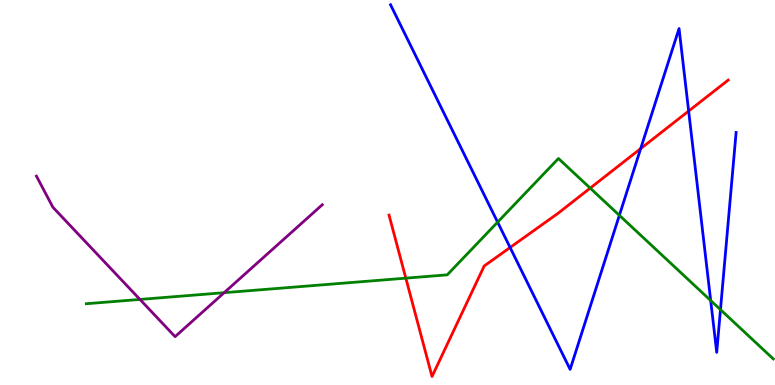[{'lines': ['blue', 'red'], 'intersections': [{'x': 6.58, 'y': 3.57}, {'x': 8.27, 'y': 6.14}, {'x': 8.89, 'y': 7.12}]}, {'lines': ['green', 'red'], 'intersections': [{'x': 5.24, 'y': 2.78}, {'x': 7.62, 'y': 5.11}]}, {'lines': ['purple', 'red'], 'intersections': []}, {'lines': ['blue', 'green'], 'intersections': [{'x': 6.42, 'y': 4.23}, {'x': 7.99, 'y': 4.41}, {'x': 9.17, 'y': 2.19}, {'x': 9.3, 'y': 1.96}]}, {'lines': ['blue', 'purple'], 'intersections': []}, {'lines': ['green', 'purple'], 'intersections': [{'x': 1.81, 'y': 2.22}, {'x': 2.89, 'y': 2.4}]}]